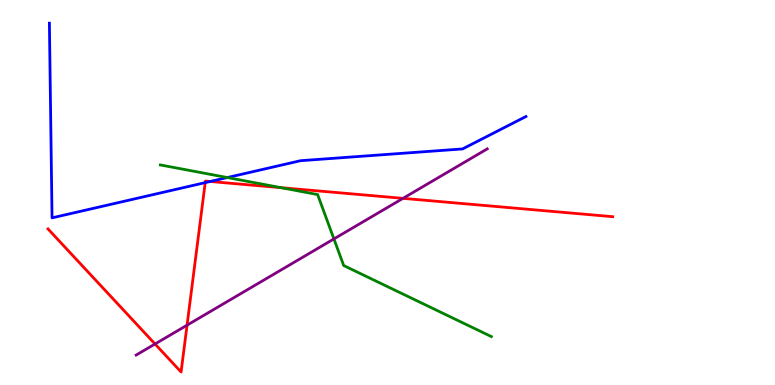[{'lines': ['blue', 'red'], 'intersections': [{'x': 2.65, 'y': 5.26}, {'x': 2.71, 'y': 5.29}]}, {'lines': ['green', 'red'], 'intersections': [{'x': 3.63, 'y': 5.13}]}, {'lines': ['purple', 'red'], 'intersections': [{'x': 2.0, 'y': 1.07}, {'x': 2.41, 'y': 1.55}, {'x': 5.2, 'y': 4.85}]}, {'lines': ['blue', 'green'], 'intersections': [{'x': 2.93, 'y': 5.39}]}, {'lines': ['blue', 'purple'], 'intersections': []}, {'lines': ['green', 'purple'], 'intersections': [{'x': 4.31, 'y': 3.79}]}]